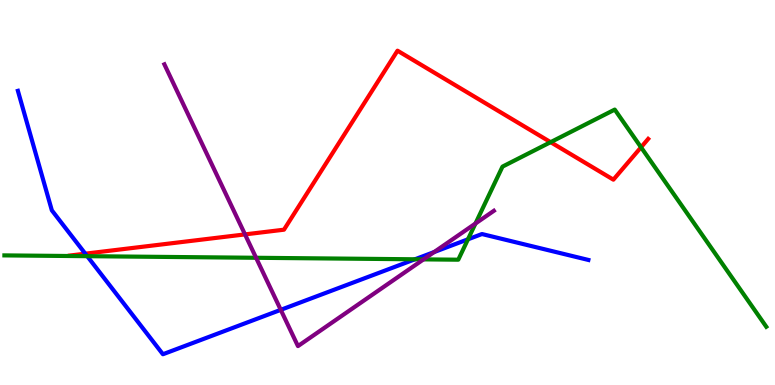[{'lines': ['blue', 'red'], 'intersections': [{'x': 1.1, 'y': 3.41}]}, {'lines': ['green', 'red'], 'intersections': [{'x': 7.1, 'y': 6.31}, {'x': 8.27, 'y': 6.17}]}, {'lines': ['purple', 'red'], 'intersections': [{'x': 3.16, 'y': 3.91}]}, {'lines': ['blue', 'green'], 'intersections': [{'x': 1.13, 'y': 3.35}, {'x': 5.35, 'y': 3.27}, {'x': 6.04, 'y': 3.78}]}, {'lines': ['blue', 'purple'], 'intersections': [{'x': 3.62, 'y': 1.95}, {'x': 5.6, 'y': 3.45}]}, {'lines': ['green', 'purple'], 'intersections': [{'x': 3.3, 'y': 3.3}, {'x': 5.47, 'y': 3.26}, {'x': 6.14, 'y': 4.19}]}]